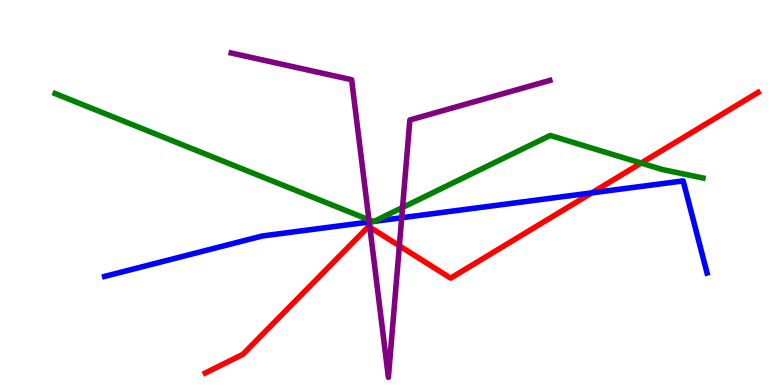[{'lines': ['blue', 'red'], 'intersections': [{'x': 7.64, 'y': 4.99}]}, {'lines': ['green', 'red'], 'intersections': [{'x': 8.27, 'y': 5.76}]}, {'lines': ['purple', 'red'], 'intersections': [{'x': 4.77, 'y': 4.1}, {'x': 5.15, 'y': 3.62}]}, {'lines': ['blue', 'green'], 'intersections': [{'x': 4.81, 'y': 4.25}, {'x': 4.83, 'y': 4.25}]}, {'lines': ['blue', 'purple'], 'intersections': [{'x': 4.76, 'y': 4.23}, {'x': 5.18, 'y': 4.34}]}, {'lines': ['green', 'purple'], 'intersections': [{'x': 4.76, 'y': 4.29}, {'x': 5.19, 'y': 4.61}]}]